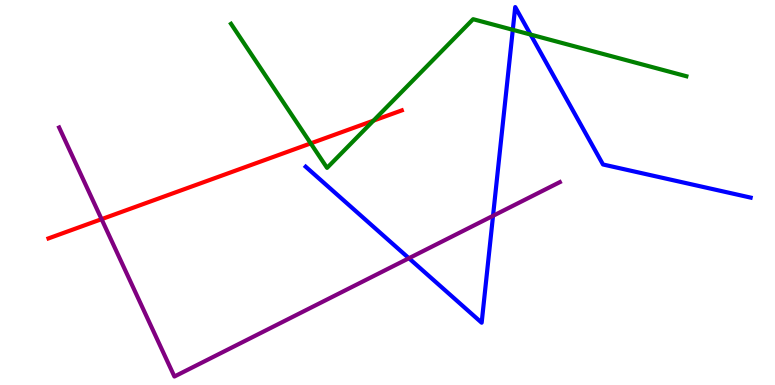[{'lines': ['blue', 'red'], 'intersections': []}, {'lines': ['green', 'red'], 'intersections': [{'x': 4.01, 'y': 6.28}, {'x': 4.82, 'y': 6.87}]}, {'lines': ['purple', 'red'], 'intersections': [{'x': 1.31, 'y': 4.31}]}, {'lines': ['blue', 'green'], 'intersections': [{'x': 6.62, 'y': 9.23}, {'x': 6.85, 'y': 9.1}]}, {'lines': ['blue', 'purple'], 'intersections': [{'x': 5.28, 'y': 3.29}, {'x': 6.36, 'y': 4.39}]}, {'lines': ['green', 'purple'], 'intersections': []}]